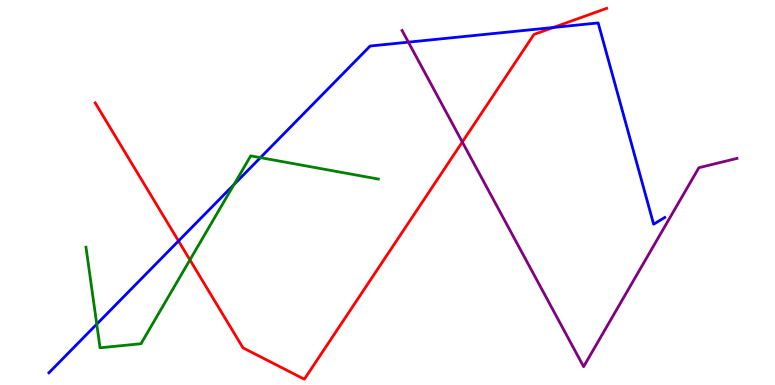[{'lines': ['blue', 'red'], 'intersections': [{'x': 2.3, 'y': 3.74}, {'x': 7.14, 'y': 9.29}]}, {'lines': ['green', 'red'], 'intersections': [{'x': 2.45, 'y': 3.25}]}, {'lines': ['purple', 'red'], 'intersections': [{'x': 5.97, 'y': 6.31}]}, {'lines': ['blue', 'green'], 'intersections': [{'x': 1.25, 'y': 1.58}, {'x': 3.02, 'y': 5.21}, {'x': 3.36, 'y': 5.91}]}, {'lines': ['blue', 'purple'], 'intersections': [{'x': 5.27, 'y': 8.91}]}, {'lines': ['green', 'purple'], 'intersections': []}]